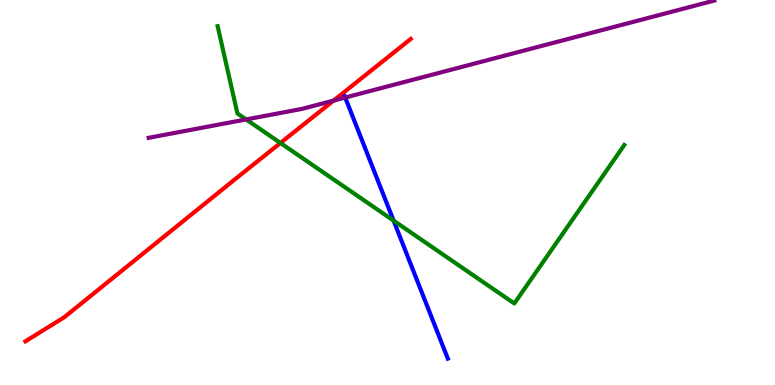[{'lines': ['blue', 'red'], 'intersections': []}, {'lines': ['green', 'red'], 'intersections': [{'x': 3.62, 'y': 6.29}]}, {'lines': ['purple', 'red'], 'intersections': [{'x': 4.3, 'y': 7.39}]}, {'lines': ['blue', 'green'], 'intersections': [{'x': 5.08, 'y': 4.27}]}, {'lines': ['blue', 'purple'], 'intersections': [{'x': 4.45, 'y': 7.47}]}, {'lines': ['green', 'purple'], 'intersections': [{'x': 3.18, 'y': 6.9}]}]